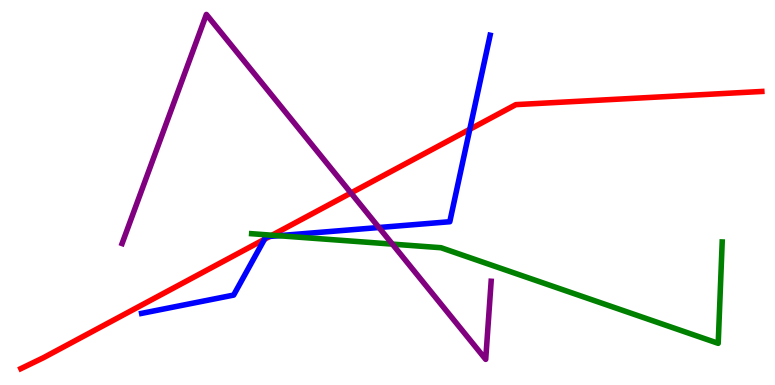[{'lines': ['blue', 'red'], 'intersections': [{'x': 3.41, 'y': 3.78}, {'x': 3.48, 'y': 3.86}, {'x': 6.06, 'y': 6.64}]}, {'lines': ['green', 'red'], 'intersections': [{'x': 3.51, 'y': 3.89}]}, {'lines': ['purple', 'red'], 'intersections': [{'x': 4.53, 'y': 4.99}]}, {'lines': ['blue', 'green'], 'intersections': [{'x': 3.6, 'y': 3.88}]}, {'lines': ['blue', 'purple'], 'intersections': [{'x': 4.89, 'y': 4.09}]}, {'lines': ['green', 'purple'], 'intersections': [{'x': 5.06, 'y': 3.66}]}]